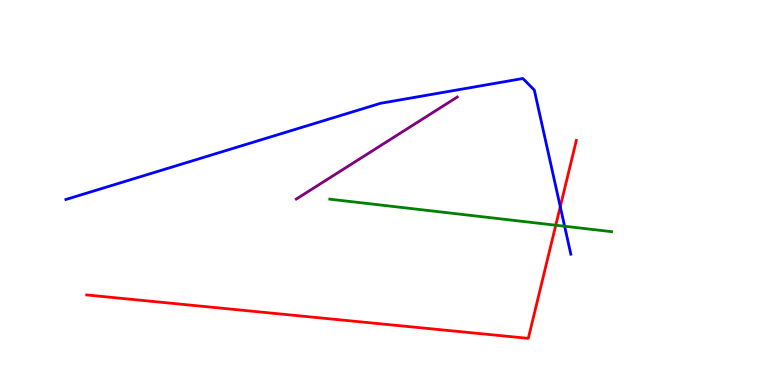[{'lines': ['blue', 'red'], 'intersections': [{'x': 7.23, 'y': 4.63}]}, {'lines': ['green', 'red'], 'intersections': [{'x': 7.17, 'y': 4.15}]}, {'lines': ['purple', 'red'], 'intersections': []}, {'lines': ['blue', 'green'], 'intersections': [{'x': 7.29, 'y': 4.12}]}, {'lines': ['blue', 'purple'], 'intersections': []}, {'lines': ['green', 'purple'], 'intersections': []}]